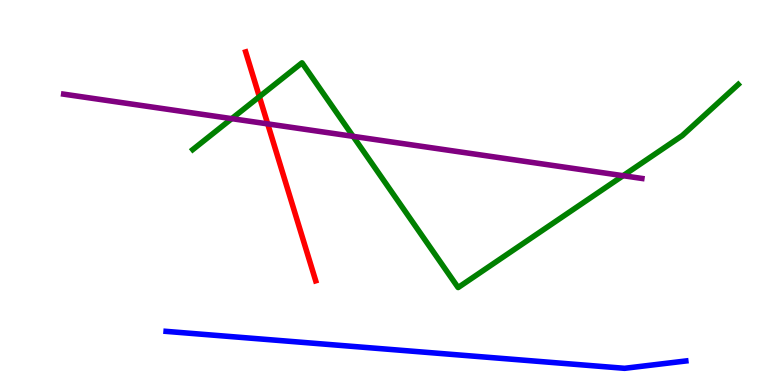[{'lines': ['blue', 'red'], 'intersections': []}, {'lines': ['green', 'red'], 'intersections': [{'x': 3.35, 'y': 7.49}]}, {'lines': ['purple', 'red'], 'intersections': [{'x': 3.45, 'y': 6.78}]}, {'lines': ['blue', 'green'], 'intersections': []}, {'lines': ['blue', 'purple'], 'intersections': []}, {'lines': ['green', 'purple'], 'intersections': [{'x': 2.99, 'y': 6.92}, {'x': 4.56, 'y': 6.46}, {'x': 8.04, 'y': 5.44}]}]